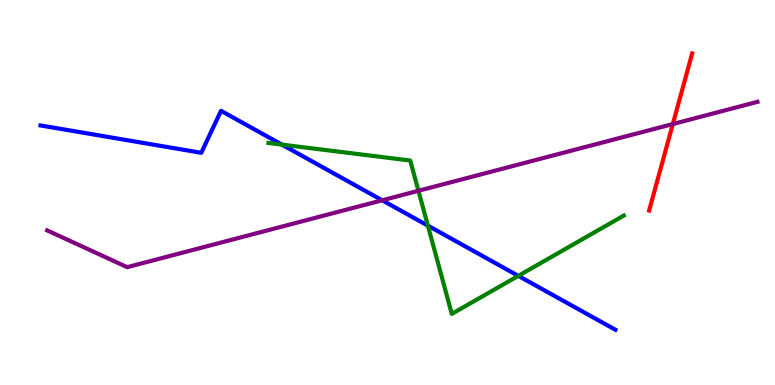[{'lines': ['blue', 'red'], 'intersections': []}, {'lines': ['green', 'red'], 'intersections': []}, {'lines': ['purple', 'red'], 'intersections': [{'x': 8.68, 'y': 6.78}]}, {'lines': ['blue', 'green'], 'intersections': [{'x': 3.64, 'y': 6.24}, {'x': 5.52, 'y': 4.14}, {'x': 6.69, 'y': 2.83}]}, {'lines': ['blue', 'purple'], 'intersections': [{'x': 4.93, 'y': 4.8}]}, {'lines': ['green', 'purple'], 'intersections': [{'x': 5.4, 'y': 5.04}]}]